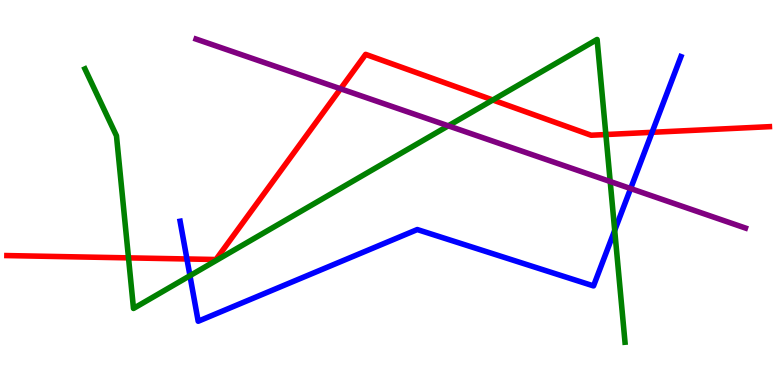[{'lines': ['blue', 'red'], 'intersections': [{'x': 2.41, 'y': 3.27}, {'x': 8.41, 'y': 6.56}]}, {'lines': ['green', 'red'], 'intersections': [{'x': 1.66, 'y': 3.3}, {'x': 6.36, 'y': 7.4}, {'x': 7.82, 'y': 6.51}]}, {'lines': ['purple', 'red'], 'intersections': [{'x': 4.39, 'y': 7.69}]}, {'lines': ['blue', 'green'], 'intersections': [{'x': 2.45, 'y': 2.84}, {'x': 7.93, 'y': 4.02}]}, {'lines': ['blue', 'purple'], 'intersections': [{'x': 8.14, 'y': 5.1}]}, {'lines': ['green', 'purple'], 'intersections': [{'x': 5.78, 'y': 6.73}, {'x': 7.87, 'y': 5.29}]}]